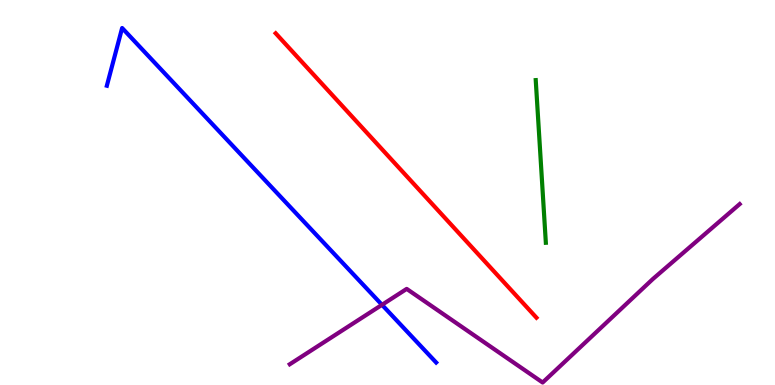[{'lines': ['blue', 'red'], 'intersections': []}, {'lines': ['green', 'red'], 'intersections': []}, {'lines': ['purple', 'red'], 'intersections': []}, {'lines': ['blue', 'green'], 'intersections': []}, {'lines': ['blue', 'purple'], 'intersections': [{'x': 4.93, 'y': 2.08}]}, {'lines': ['green', 'purple'], 'intersections': []}]